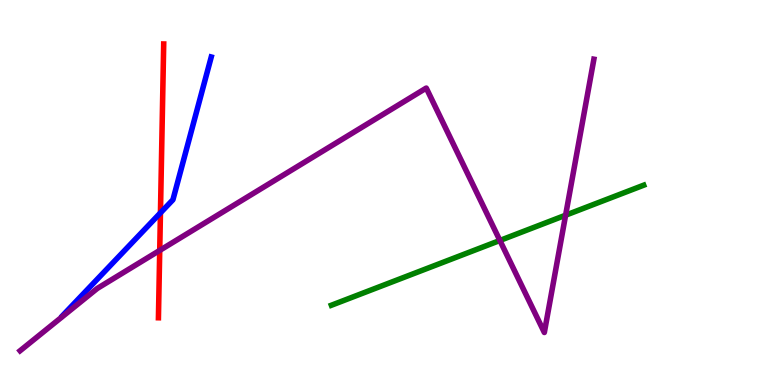[{'lines': ['blue', 'red'], 'intersections': [{'x': 2.07, 'y': 4.47}]}, {'lines': ['green', 'red'], 'intersections': []}, {'lines': ['purple', 'red'], 'intersections': [{'x': 2.06, 'y': 3.5}]}, {'lines': ['blue', 'green'], 'intersections': []}, {'lines': ['blue', 'purple'], 'intersections': []}, {'lines': ['green', 'purple'], 'intersections': [{'x': 6.45, 'y': 3.75}, {'x': 7.3, 'y': 4.41}]}]